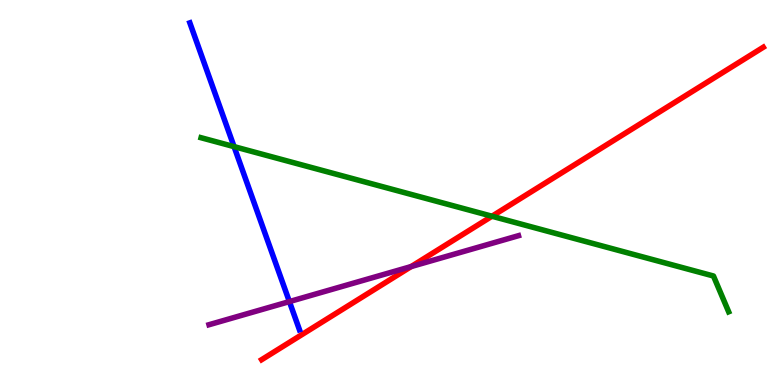[{'lines': ['blue', 'red'], 'intersections': []}, {'lines': ['green', 'red'], 'intersections': [{'x': 6.35, 'y': 4.38}]}, {'lines': ['purple', 'red'], 'intersections': [{'x': 5.31, 'y': 3.08}]}, {'lines': ['blue', 'green'], 'intersections': [{'x': 3.02, 'y': 6.19}]}, {'lines': ['blue', 'purple'], 'intersections': [{'x': 3.73, 'y': 2.17}]}, {'lines': ['green', 'purple'], 'intersections': []}]